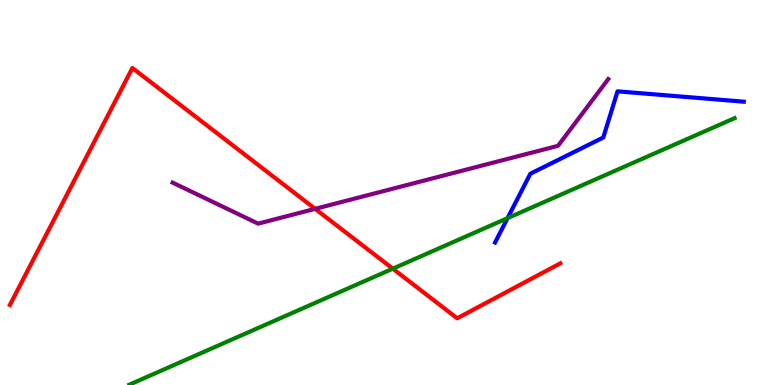[{'lines': ['blue', 'red'], 'intersections': []}, {'lines': ['green', 'red'], 'intersections': [{'x': 5.07, 'y': 3.02}]}, {'lines': ['purple', 'red'], 'intersections': [{'x': 4.07, 'y': 4.58}]}, {'lines': ['blue', 'green'], 'intersections': [{'x': 6.55, 'y': 4.33}]}, {'lines': ['blue', 'purple'], 'intersections': []}, {'lines': ['green', 'purple'], 'intersections': []}]